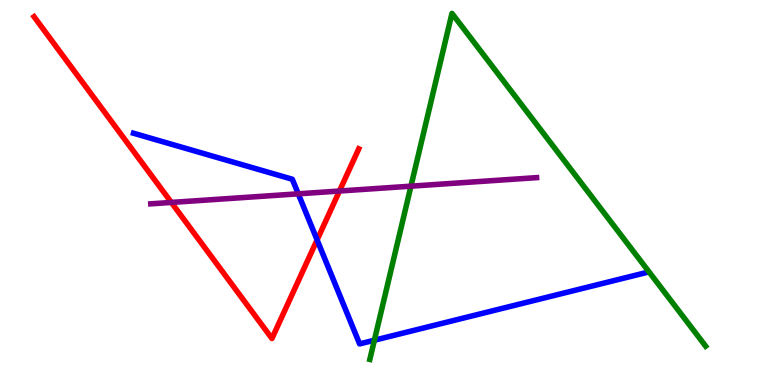[{'lines': ['blue', 'red'], 'intersections': [{'x': 4.09, 'y': 3.77}]}, {'lines': ['green', 'red'], 'intersections': []}, {'lines': ['purple', 'red'], 'intersections': [{'x': 2.21, 'y': 4.74}, {'x': 4.38, 'y': 5.04}]}, {'lines': ['blue', 'green'], 'intersections': [{'x': 4.83, 'y': 1.16}]}, {'lines': ['blue', 'purple'], 'intersections': [{'x': 3.85, 'y': 4.97}]}, {'lines': ['green', 'purple'], 'intersections': [{'x': 5.3, 'y': 5.16}]}]